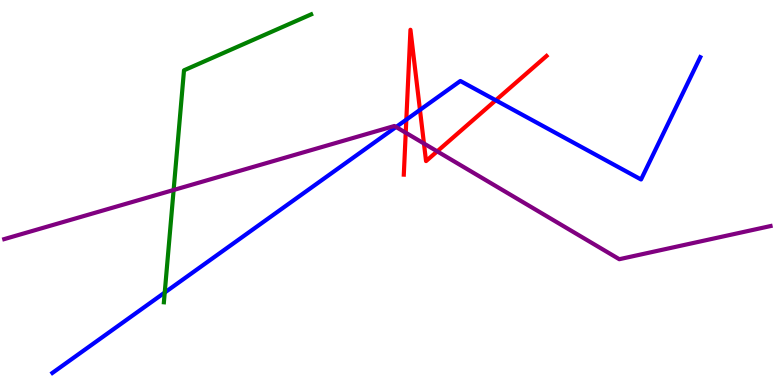[{'lines': ['blue', 'red'], 'intersections': [{'x': 5.24, 'y': 6.89}, {'x': 5.42, 'y': 7.15}, {'x': 6.4, 'y': 7.4}]}, {'lines': ['green', 'red'], 'intersections': []}, {'lines': ['purple', 'red'], 'intersections': [{'x': 5.24, 'y': 6.55}, {'x': 5.47, 'y': 6.27}, {'x': 5.64, 'y': 6.07}]}, {'lines': ['blue', 'green'], 'intersections': [{'x': 2.13, 'y': 2.4}]}, {'lines': ['blue', 'purple'], 'intersections': [{'x': 5.11, 'y': 6.7}]}, {'lines': ['green', 'purple'], 'intersections': [{'x': 2.24, 'y': 5.07}]}]